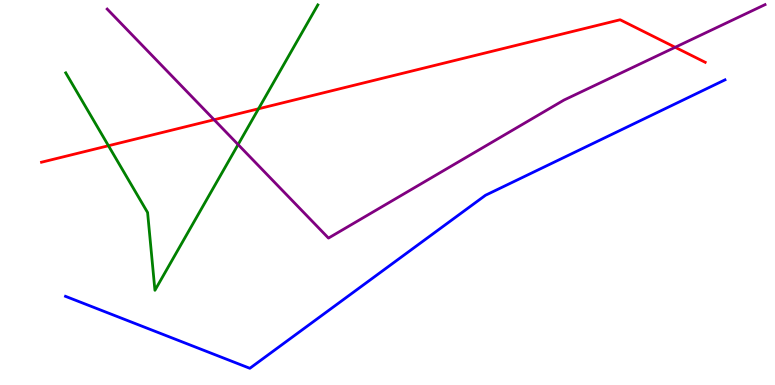[{'lines': ['blue', 'red'], 'intersections': []}, {'lines': ['green', 'red'], 'intersections': [{'x': 1.4, 'y': 6.21}, {'x': 3.34, 'y': 7.17}]}, {'lines': ['purple', 'red'], 'intersections': [{'x': 2.76, 'y': 6.89}, {'x': 8.71, 'y': 8.77}]}, {'lines': ['blue', 'green'], 'intersections': []}, {'lines': ['blue', 'purple'], 'intersections': []}, {'lines': ['green', 'purple'], 'intersections': [{'x': 3.07, 'y': 6.25}]}]